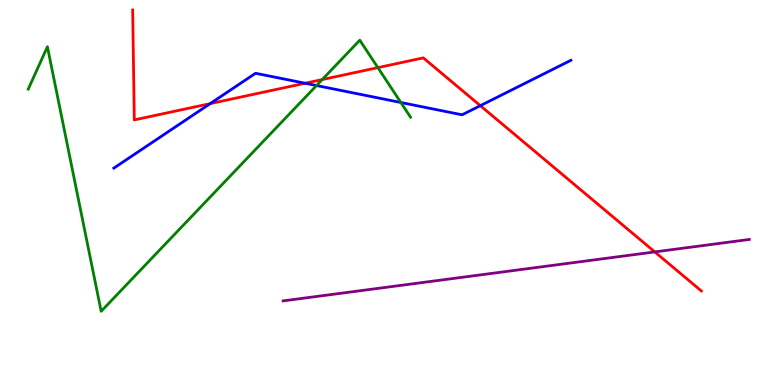[{'lines': ['blue', 'red'], 'intersections': [{'x': 2.71, 'y': 7.31}, {'x': 3.94, 'y': 7.84}, {'x': 6.2, 'y': 7.26}]}, {'lines': ['green', 'red'], 'intersections': [{'x': 4.16, 'y': 7.93}, {'x': 4.88, 'y': 8.24}]}, {'lines': ['purple', 'red'], 'intersections': [{'x': 8.45, 'y': 3.46}]}, {'lines': ['blue', 'green'], 'intersections': [{'x': 4.08, 'y': 7.78}, {'x': 5.17, 'y': 7.34}]}, {'lines': ['blue', 'purple'], 'intersections': []}, {'lines': ['green', 'purple'], 'intersections': []}]